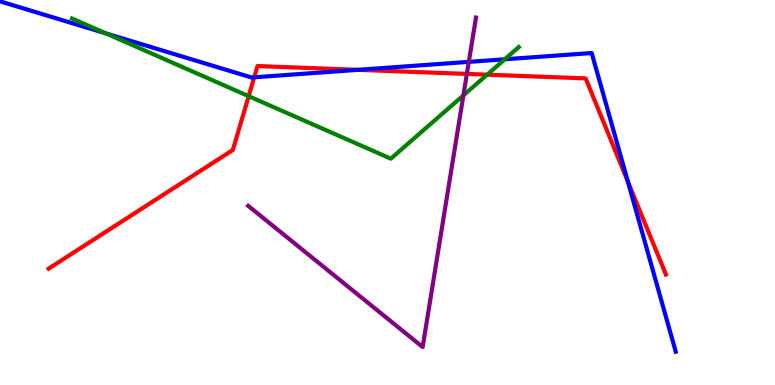[{'lines': ['blue', 'red'], 'intersections': [{'x': 3.28, 'y': 7.99}, {'x': 4.62, 'y': 8.19}, {'x': 8.1, 'y': 5.28}]}, {'lines': ['green', 'red'], 'intersections': [{'x': 3.21, 'y': 7.5}, {'x': 6.29, 'y': 8.06}]}, {'lines': ['purple', 'red'], 'intersections': [{'x': 6.02, 'y': 8.08}]}, {'lines': ['blue', 'green'], 'intersections': [{'x': 1.36, 'y': 9.13}, {'x': 6.51, 'y': 8.46}]}, {'lines': ['blue', 'purple'], 'intersections': [{'x': 6.05, 'y': 8.39}]}, {'lines': ['green', 'purple'], 'intersections': [{'x': 5.98, 'y': 7.52}]}]